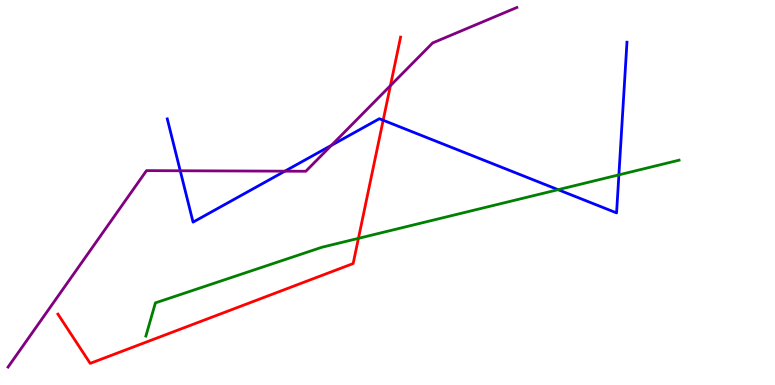[{'lines': ['blue', 'red'], 'intersections': [{'x': 4.94, 'y': 6.88}]}, {'lines': ['green', 'red'], 'intersections': [{'x': 4.62, 'y': 3.81}]}, {'lines': ['purple', 'red'], 'intersections': [{'x': 5.04, 'y': 7.78}]}, {'lines': ['blue', 'green'], 'intersections': [{'x': 7.2, 'y': 5.07}, {'x': 7.99, 'y': 5.46}]}, {'lines': ['blue', 'purple'], 'intersections': [{'x': 2.33, 'y': 5.56}, {'x': 3.68, 'y': 5.55}, {'x': 4.28, 'y': 6.23}]}, {'lines': ['green', 'purple'], 'intersections': []}]